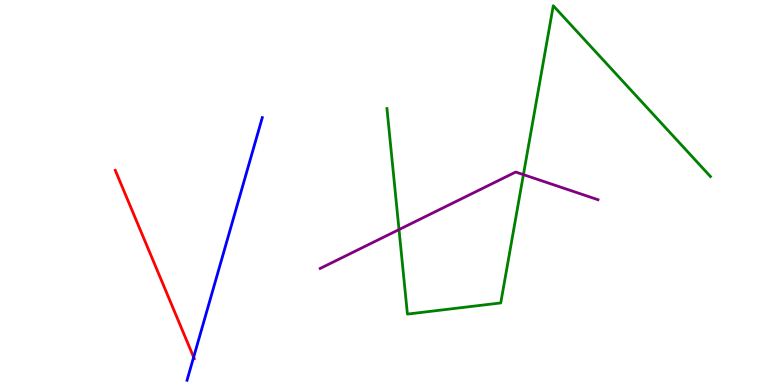[{'lines': ['blue', 'red'], 'intersections': [{'x': 2.5, 'y': 0.723}]}, {'lines': ['green', 'red'], 'intersections': []}, {'lines': ['purple', 'red'], 'intersections': []}, {'lines': ['blue', 'green'], 'intersections': []}, {'lines': ['blue', 'purple'], 'intersections': []}, {'lines': ['green', 'purple'], 'intersections': [{'x': 5.15, 'y': 4.04}, {'x': 6.75, 'y': 5.46}]}]